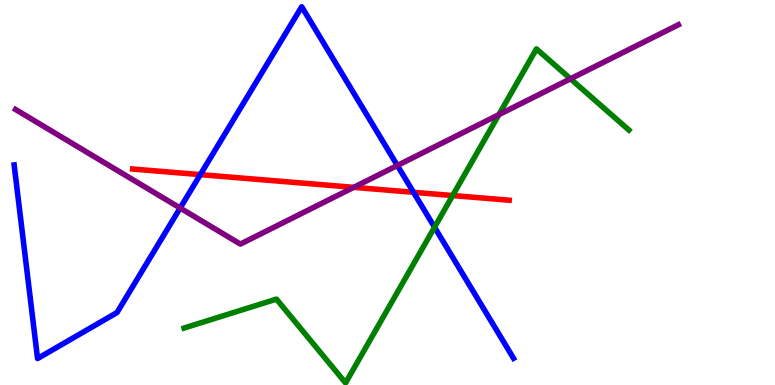[{'lines': ['blue', 'red'], 'intersections': [{'x': 2.58, 'y': 5.46}, {'x': 5.34, 'y': 5.01}]}, {'lines': ['green', 'red'], 'intersections': [{'x': 5.84, 'y': 4.92}]}, {'lines': ['purple', 'red'], 'intersections': [{'x': 4.56, 'y': 5.13}]}, {'lines': ['blue', 'green'], 'intersections': [{'x': 5.61, 'y': 4.1}]}, {'lines': ['blue', 'purple'], 'intersections': [{'x': 2.32, 'y': 4.6}, {'x': 5.13, 'y': 5.7}]}, {'lines': ['green', 'purple'], 'intersections': [{'x': 6.44, 'y': 7.02}, {'x': 7.36, 'y': 7.95}]}]